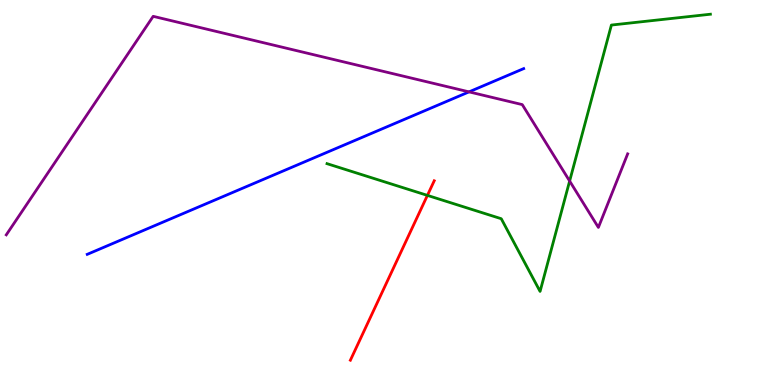[{'lines': ['blue', 'red'], 'intersections': []}, {'lines': ['green', 'red'], 'intersections': [{'x': 5.51, 'y': 4.93}]}, {'lines': ['purple', 'red'], 'intersections': []}, {'lines': ['blue', 'green'], 'intersections': []}, {'lines': ['blue', 'purple'], 'intersections': [{'x': 6.05, 'y': 7.61}]}, {'lines': ['green', 'purple'], 'intersections': [{'x': 7.35, 'y': 5.3}]}]